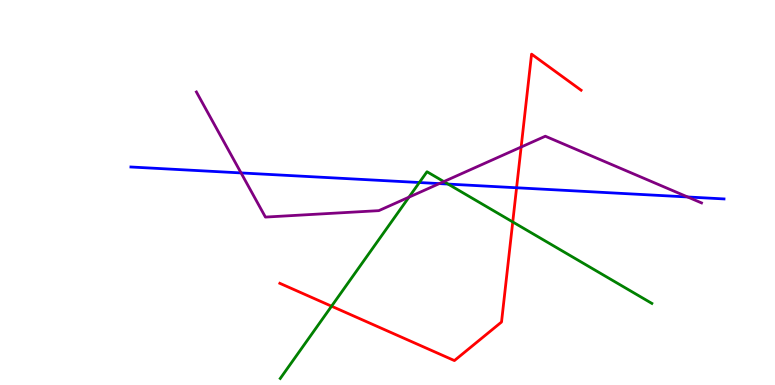[{'lines': ['blue', 'red'], 'intersections': [{'x': 6.67, 'y': 5.12}]}, {'lines': ['green', 'red'], 'intersections': [{'x': 4.28, 'y': 2.05}, {'x': 6.62, 'y': 4.24}]}, {'lines': ['purple', 'red'], 'intersections': [{'x': 6.72, 'y': 6.18}]}, {'lines': ['blue', 'green'], 'intersections': [{'x': 5.41, 'y': 5.26}, {'x': 5.78, 'y': 5.22}]}, {'lines': ['blue', 'purple'], 'intersections': [{'x': 3.11, 'y': 5.51}, {'x': 5.67, 'y': 5.23}, {'x': 8.87, 'y': 4.88}]}, {'lines': ['green', 'purple'], 'intersections': [{'x': 5.28, 'y': 4.88}, {'x': 5.73, 'y': 5.28}]}]